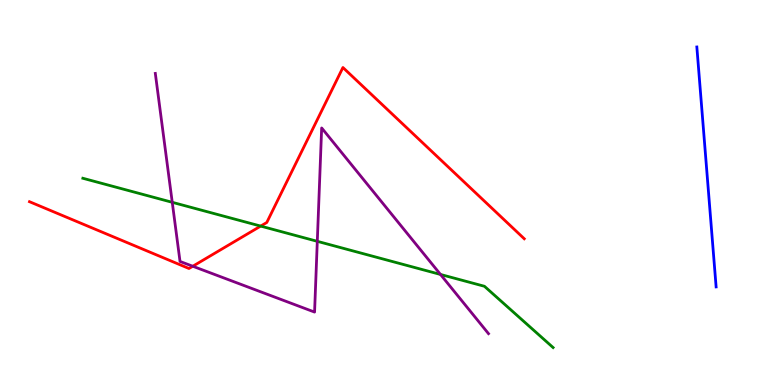[{'lines': ['blue', 'red'], 'intersections': []}, {'lines': ['green', 'red'], 'intersections': [{'x': 3.36, 'y': 4.13}]}, {'lines': ['purple', 'red'], 'intersections': [{'x': 2.49, 'y': 3.08}]}, {'lines': ['blue', 'green'], 'intersections': []}, {'lines': ['blue', 'purple'], 'intersections': []}, {'lines': ['green', 'purple'], 'intersections': [{'x': 2.22, 'y': 4.75}, {'x': 4.09, 'y': 3.73}, {'x': 5.68, 'y': 2.87}]}]